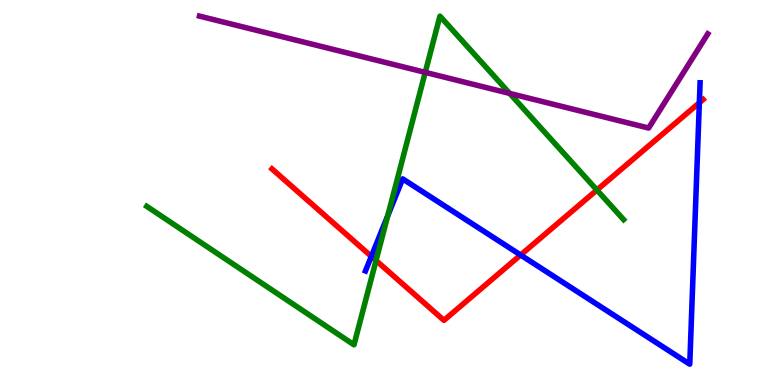[{'lines': ['blue', 'red'], 'intersections': [{'x': 4.79, 'y': 3.34}, {'x': 6.72, 'y': 3.38}, {'x': 9.02, 'y': 7.33}]}, {'lines': ['green', 'red'], 'intersections': [{'x': 4.85, 'y': 3.23}, {'x': 7.7, 'y': 5.06}]}, {'lines': ['purple', 'red'], 'intersections': []}, {'lines': ['blue', 'green'], 'intersections': [{'x': 5.0, 'y': 4.4}]}, {'lines': ['blue', 'purple'], 'intersections': []}, {'lines': ['green', 'purple'], 'intersections': [{'x': 5.49, 'y': 8.12}, {'x': 6.58, 'y': 7.57}]}]